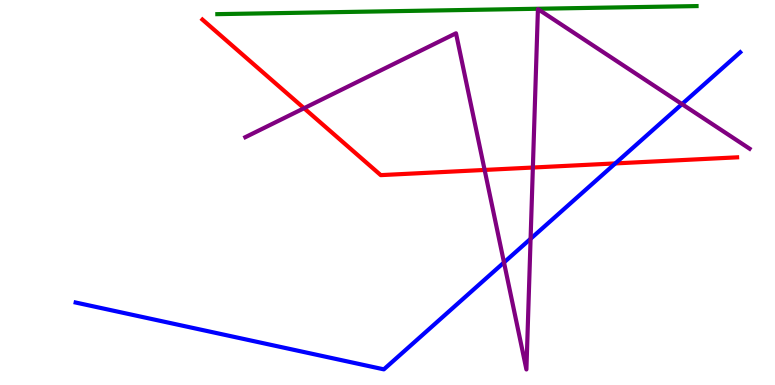[{'lines': ['blue', 'red'], 'intersections': [{'x': 7.94, 'y': 5.76}]}, {'lines': ['green', 'red'], 'intersections': []}, {'lines': ['purple', 'red'], 'intersections': [{'x': 3.92, 'y': 7.19}, {'x': 6.25, 'y': 5.59}, {'x': 6.88, 'y': 5.65}]}, {'lines': ['blue', 'green'], 'intersections': []}, {'lines': ['blue', 'purple'], 'intersections': [{'x': 6.5, 'y': 3.18}, {'x': 6.85, 'y': 3.8}, {'x': 8.8, 'y': 7.3}]}, {'lines': ['green', 'purple'], 'intersections': []}]